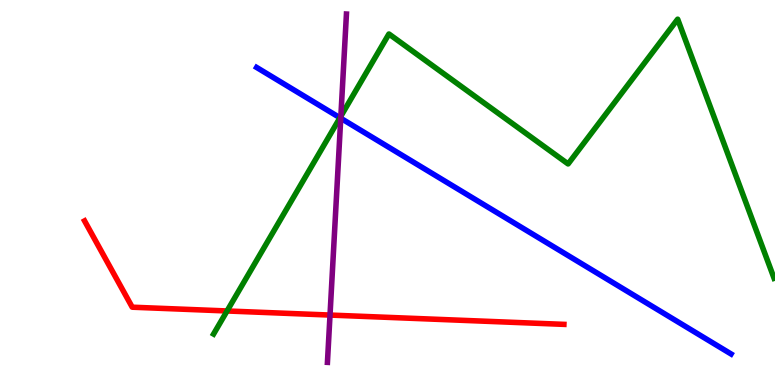[{'lines': ['blue', 'red'], 'intersections': []}, {'lines': ['green', 'red'], 'intersections': [{'x': 2.93, 'y': 1.92}]}, {'lines': ['purple', 'red'], 'intersections': [{'x': 4.26, 'y': 1.82}]}, {'lines': ['blue', 'green'], 'intersections': [{'x': 4.39, 'y': 6.94}]}, {'lines': ['blue', 'purple'], 'intersections': [{'x': 4.4, 'y': 6.93}]}, {'lines': ['green', 'purple'], 'intersections': [{'x': 4.4, 'y': 6.98}]}]